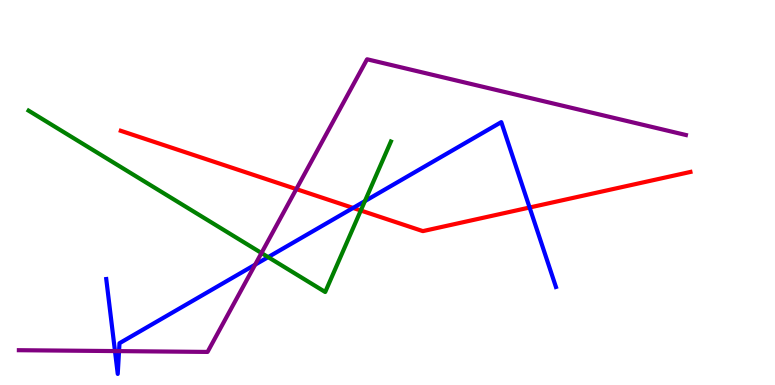[{'lines': ['blue', 'red'], 'intersections': [{'x': 4.56, 'y': 4.6}, {'x': 6.83, 'y': 4.61}]}, {'lines': ['green', 'red'], 'intersections': [{'x': 4.66, 'y': 4.53}]}, {'lines': ['purple', 'red'], 'intersections': [{'x': 3.82, 'y': 5.09}]}, {'lines': ['blue', 'green'], 'intersections': [{'x': 3.46, 'y': 3.32}, {'x': 4.71, 'y': 4.78}]}, {'lines': ['blue', 'purple'], 'intersections': [{'x': 1.48, 'y': 0.881}, {'x': 1.54, 'y': 0.88}, {'x': 3.29, 'y': 3.13}]}, {'lines': ['green', 'purple'], 'intersections': [{'x': 3.37, 'y': 3.43}]}]